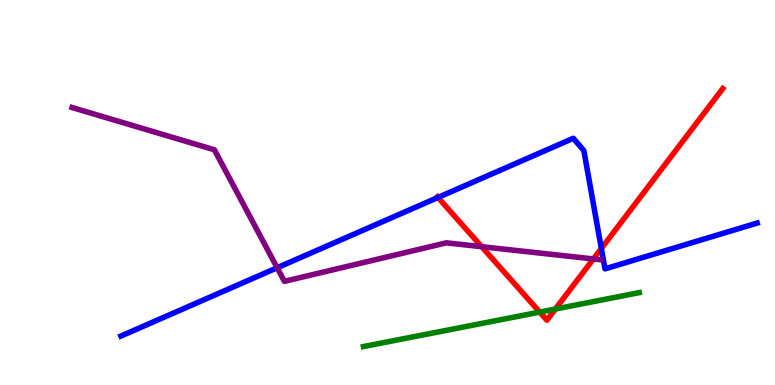[{'lines': ['blue', 'red'], 'intersections': [{'x': 5.65, 'y': 4.87}, {'x': 7.76, 'y': 3.55}]}, {'lines': ['green', 'red'], 'intersections': [{'x': 6.96, 'y': 1.89}, {'x': 7.17, 'y': 1.97}]}, {'lines': ['purple', 'red'], 'intersections': [{'x': 6.22, 'y': 3.59}, {'x': 7.66, 'y': 3.27}]}, {'lines': ['blue', 'green'], 'intersections': []}, {'lines': ['blue', 'purple'], 'intersections': [{'x': 3.58, 'y': 3.05}]}, {'lines': ['green', 'purple'], 'intersections': []}]